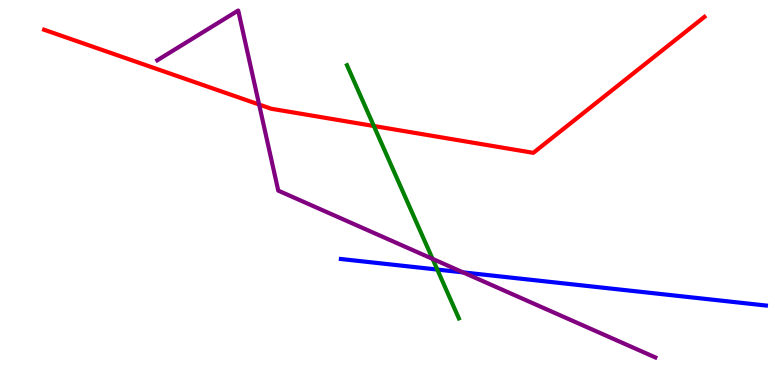[{'lines': ['blue', 'red'], 'intersections': []}, {'lines': ['green', 'red'], 'intersections': [{'x': 4.82, 'y': 6.73}]}, {'lines': ['purple', 'red'], 'intersections': [{'x': 3.34, 'y': 7.28}]}, {'lines': ['blue', 'green'], 'intersections': [{'x': 5.64, 'y': 3.0}]}, {'lines': ['blue', 'purple'], 'intersections': [{'x': 5.98, 'y': 2.93}]}, {'lines': ['green', 'purple'], 'intersections': [{'x': 5.58, 'y': 3.28}]}]